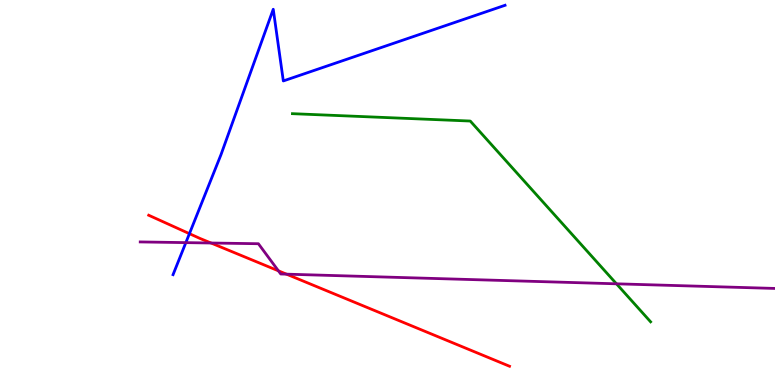[{'lines': ['blue', 'red'], 'intersections': [{'x': 2.44, 'y': 3.93}]}, {'lines': ['green', 'red'], 'intersections': []}, {'lines': ['purple', 'red'], 'intersections': [{'x': 2.72, 'y': 3.69}, {'x': 3.59, 'y': 2.97}, {'x': 3.7, 'y': 2.88}]}, {'lines': ['blue', 'green'], 'intersections': []}, {'lines': ['blue', 'purple'], 'intersections': [{'x': 2.4, 'y': 3.7}]}, {'lines': ['green', 'purple'], 'intersections': [{'x': 7.95, 'y': 2.63}]}]